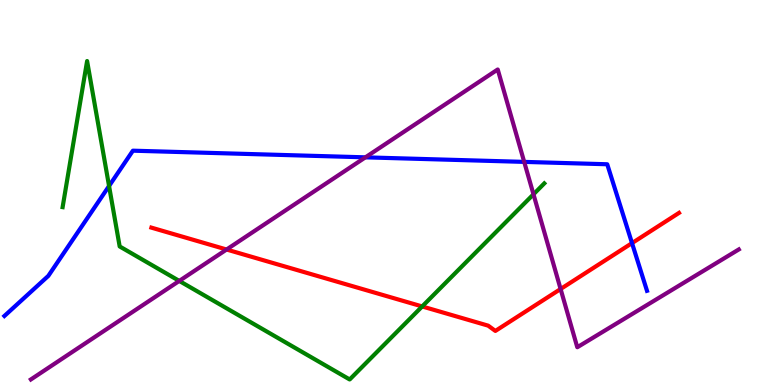[{'lines': ['blue', 'red'], 'intersections': [{'x': 8.16, 'y': 3.69}]}, {'lines': ['green', 'red'], 'intersections': [{'x': 5.45, 'y': 2.04}]}, {'lines': ['purple', 'red'], 'intersections': [{'x': 2.92, 'y': 3.52}, {'x': 7.23, 'y': 2.49}]}, {'lines': ['blue', 'green'], 'intersections': [{'x': 1.41, 'y': 5.17}]}, {'lines': ['blue', 'purple'], 'intersections': [{'x': 4.71, 'y': 5.91}, {'x': 6.76, 'y': 5.8}]}, {'lines': ['green', 'purple'], 'intersections': [{'x': 2.31, 'y': 2.7}, {'x': 6.88, 'y': 4.95}]}]